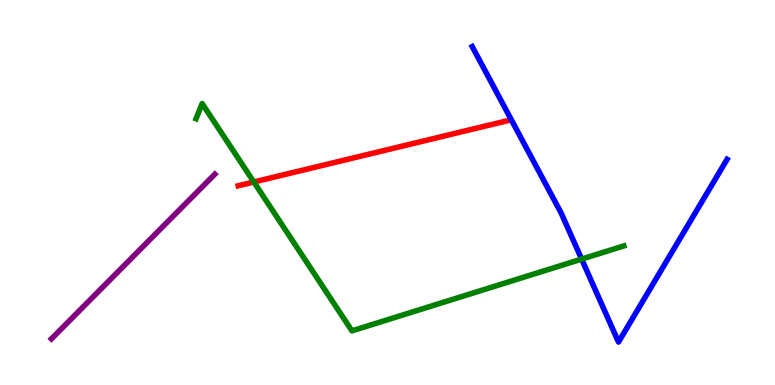[{'lines': ['blue', 'red'], 'intersections': []}, {'lines': ['green', 'red'], 'intersections': [{'x': 3.28, 'y': 5.27}]}, {'lines': ['purple', 'red'], 'intersections': []}, {'lines': ['blue', 'green'], 'intersections': [{'x': 7.5, 'y': 3.27}]}, {'lines': ['blue', 'purple'], 'intersections': []}, {'lines': ['green', 'purple'], 'intersections': []}]